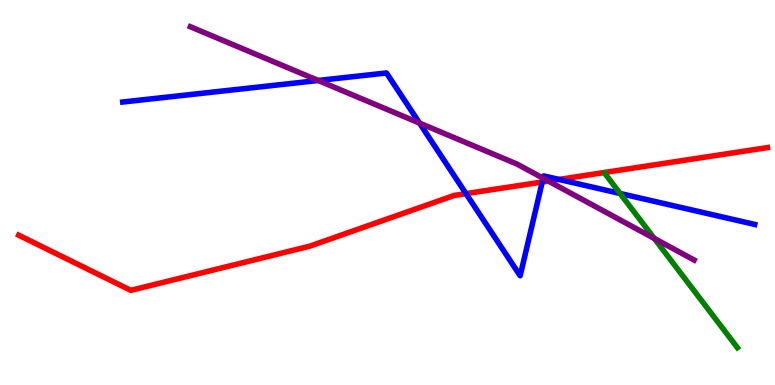[{'lines': ['blue', 'red'], 'intersections': [{'x': 6.01, 'y': 4.97}, {'x': 7.0, 'y': 5.27}, {'x': 7.21, 'y': 5.34}]}, {'lines': ['green', 'red'], 'intersections': []}, {'lines': ['purple', 'red'], 'intersections': [{'x': 7.08, 'y': 5.3}]}, {'lines': ['blue', 'green'], 'intersections': [{'x': 8.0, 'y': 4.97}]}, {'lines': ['blue', 'purple'], 'intersections': [{'x': 4.11, 'y': 7.91}, {'x': 5.41, 'y': 6.8}, {'x': 7.01, 'y': 5.37}]}, {'lines': ['green', 'purple'], 'intersections': [{'x': 8.44, 'y': 3.81}]}]